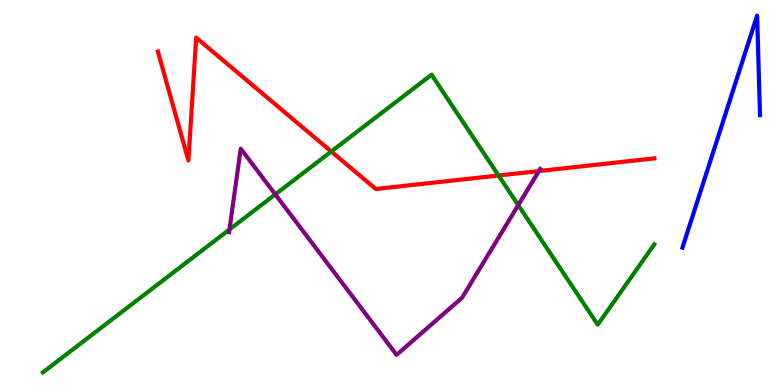[{'lines': ['blue', 'red'], 'intersections': []}, {'lines': ['green', 'red'], 'intersections': [{'x': 4.27, 'y': 6.06}, {'x': 6.43, 'y': 5.44}]}, {'lines': ['purple', 'red'], 'intersections': [{'x': 6.95, 'y': 5.56}]}, {'lines': ['blue', 'green'], 'intersections': []}, {'lines': ['blue', 'purple'], 'intersections': []}, {'lines': ['green', 'purple'], 'intersections': [{'x': 2.96, 'y': 4.04}, {'x': 3.55, 'y': 4.95}, {'x': 6.69, 'y': 4.67}]}]